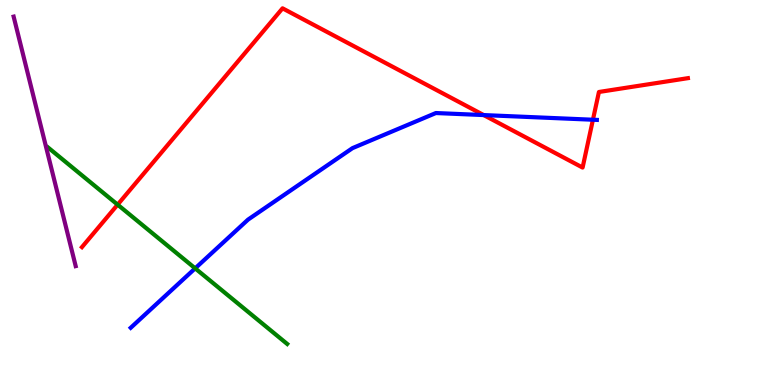[{'lines': ['blue', 'red'], 'intersections': [{'x': 6.24, 'y': 7.01}, {'x': 7.65, 'y': 6.89}]}, {'lines': ['green', 'red'], 'intersections': [{'x': 1.52, 'y': 4.68}]}, {'lines': ['purple', 'red'], 'intersections': []}, {'lines': ['blue', 'green'], 'intersections': [{'x': 2.52, 'y': 3.03}]}, {'lines': ['blue', 'purple'], 'intersections': []}, {'lines': ['green', 'purple'], 'intersections': []}]